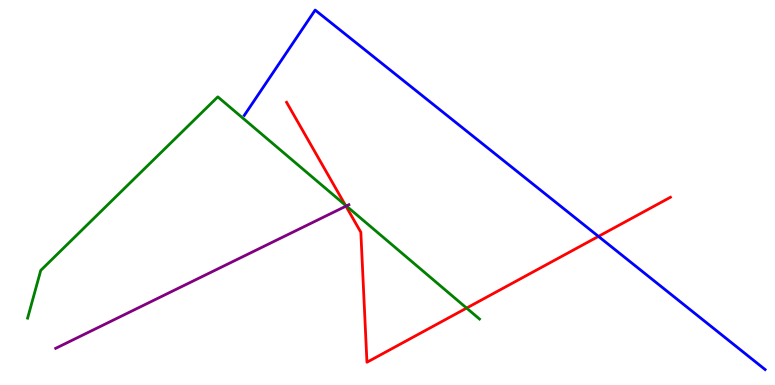[{'lines': ['blue', 'red'], 'intersections': [{'x': 7.72, 'y': 3.86}]}, {'lines': ['green', 'red'], 'intersections': [{'x': 4.46, 'y': 4.67}, {'x': 6.02, 'y': 2.0}]}, {'lines': ['purple', 'red'], 'intersections': [{'x': 4.46, 'y': 4.65}]}, {'lines': ['blue', 'green'], 'intersections': []}, {'lines': ['blue', 'purple'], 'intersections': []}, {'lines': ['green', 'purple'], 'intersections': [{'x': 4.47, 'y': 4.65}]}]